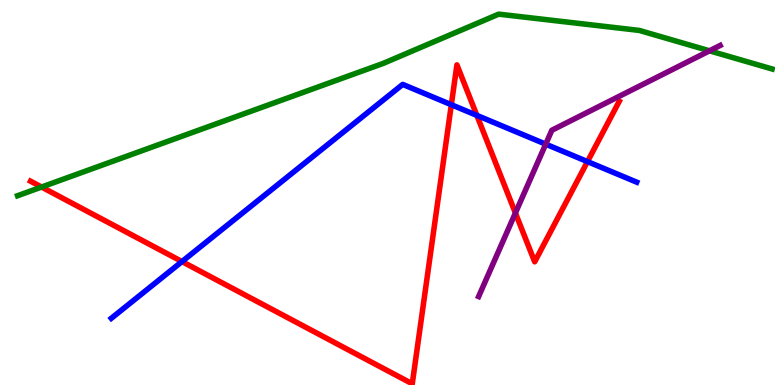[{'lines': ['blue', 'red'], 'intersections': [{'x': 2.35, 'y': 3.21}, {'x': 5.82, 'y': 7.28}, {'x': 6.15, 'y': 7.0}, {'x': 7.58, 'y': 5.8}]}, {'lines': ['green', 'red'], 'intersections': [{'x': 0.536, 'y': 5.14}]}, {'lines': ['purple', 'red'], 'intersections': [{'x': 6.65, 'y': 4.47}]}, {'lines': ['blue', 'green'], 'intersections': []}, {'lines': ['blue', 'purple'], 'intersections': [{'x': 7.04, 'y': 6.26}]}, {'lines': ['green', 'purple'], 'intersections': [{'x': 9.16, 'y': 8.68}]}]